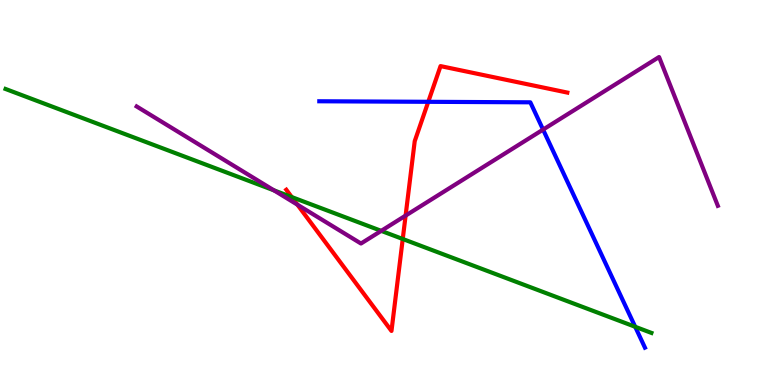[{'lines': ['blue', 'red'], 'intersections': [{'x': 5.53, 'y': 7.36}]}, {'lines': ['green', 'red'], 'intersections': [{'x': 3.76, 'y': 4.88}, {'x': 5.2, 'y': 3.79}]}, {'lines': ['purple', 'red'], 'intersections': [{'x': 3.84, 'y': 4.68}, {'x': 5.23, 'y': 4.4}]}, {'lines': ['blue', 'green'], 'intersections': [{'x': 8.2, 'y': 1.51}]}, {'lines': ['blue', 'purple'], 'intersections': [{'x': 7.01, 'y': 6.63}]}, {'lines': ['green', 'purple'], 'intersections': [{'x': 3.53, 'y': 5.06}, {'x': 4.92, 'y': 4.0}]}]